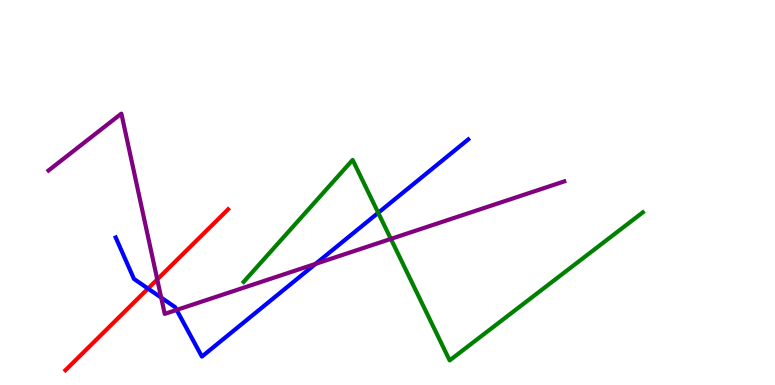[{'lines': ['blue', 'red'], 'intersections': [{'x': 1.91, 'y': 2.5}]}, {'lines': ['green', 'red'], 'intersections': []}, {'lines': ['purple', 'red'], 'intersections': [{'x': 2.03, 'y': 2.74}]}, {'lines': ['blue', 'green'], 'intersections': [{'x': 4.88, 'y': 4.47}]}, {'lines': ['blue', 'purple'], 'intersections': [{'x': 2.08, 'y': 2.27}, {'x': 2.28, 'y': 1.95}, {'x': 4.07, 'y': 3.15}]}, {'lines': ['green', 'purple'], 'intersections': [{'x': 5.04, 'y': 3.79}]}]